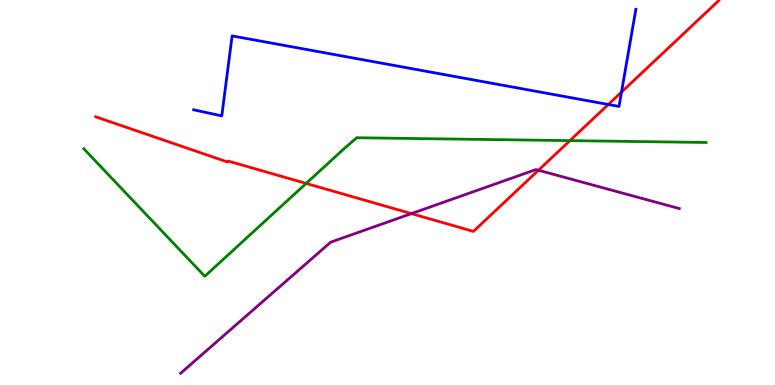[{'lines': ['blue', 'red'], 'intersections': [{'x': 7.85, 'y': 7.29}, {'x': 8.02, 'y': 7.61}]}, {'lines': ['green', 'red'], 'intersections': [{'x': 3.95, 'y': 5.24}, {'x': 7.35, 'y': 6.35}]}, {'lines': ['purple', 'red'], 'intersections': [{'x': 5.31, 'y': 4.45}, {'x': 6.95, 'y': 5.58}]}, {'lines': ['blue', 'green'], 'intersections': []}, {'lines': ['blue', 'purple'], 'intersections': []}, {'lines': ['green', 'purple'], 'intersections': []}]